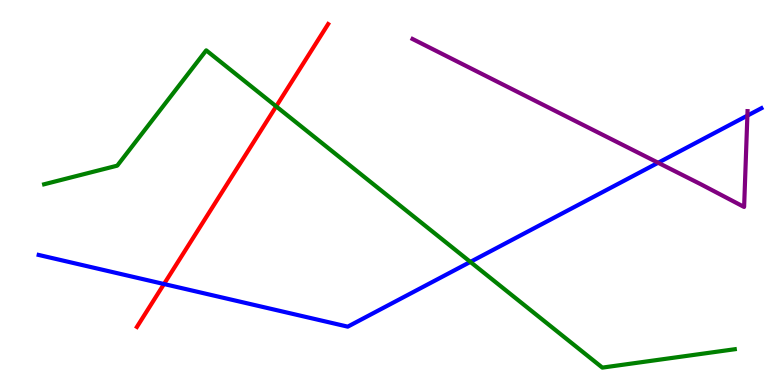[{'lines': ['blue', 'red'], 'intersections': [{'x': 2.12, 'y': 2.62}]}, {'lines': ['green', 'red'], 'intersections': [{'x': 3.56, 'y': 7.24}]}, {'lines': ['purple', 'red'], 'intersections': []}, {'lines': ['blue', 'green'], 'intersections': [{'x': 6.07, 'y': 3.2}]}, {'lines': ['blue', 'purple'], 'intersections': [{'x': 8.49, 'y': 5.77}, {'x': 9.64, 'y': 7.0}]}, {'lines': ['green', 'purple'], 'intersections': []}]